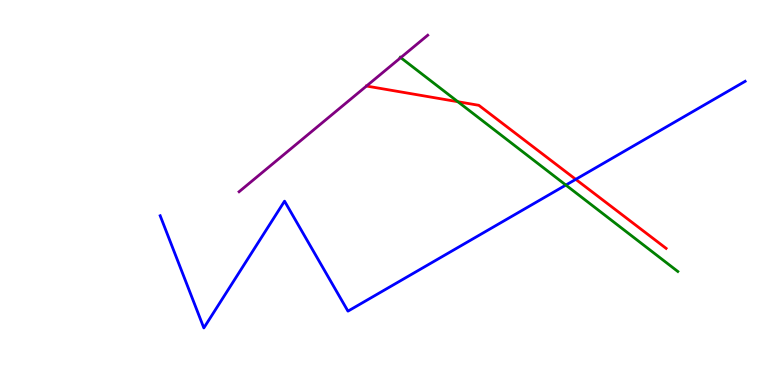[{'lines': ['blue', 'red'], 'intersections': [{'x': 7.43, 'y': 5.34}]}, {'lines': ['green', 'red'], 'intersections': [{'x': 5.91, 'y': 7.36}]}, {'lines': ['purple', 'red'], 'intersections': []}, {'lines': ['blue', 'green'], 'intersections': [{'x': 7.3, 'y': 5.19}]}, {'lines': ['blue', 'purple'], 'intersections': []}, {'lines': ['green', 'purple'], 'intersections': [{'x': 5.17, 'y': 8.5}]}]